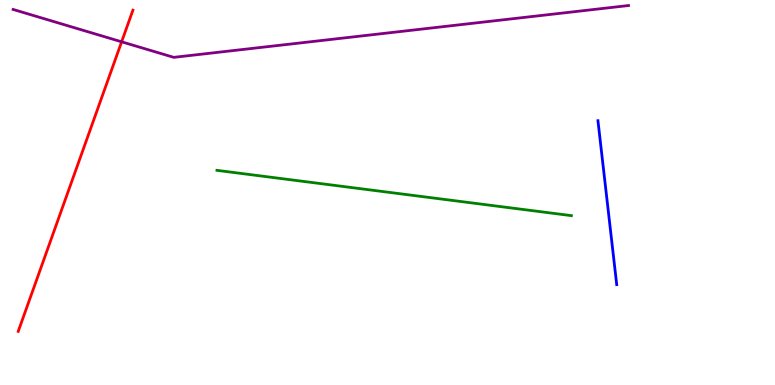[{'lines': ['blue', 'red'], 'intersections': []}, {'lines': ['green', 'red'], 'intersections': []}, {'lines': ['purple', 'red'], 'intersections': [{'x': 1.57, 'y': 8.91}]}, {'lines': ['blue', 'green'], 'intersections': []}, {'lines': ['blue', 'purple'], 'intersections': []}, {'lines': ['green', 'purple'], 'intersections': []}]